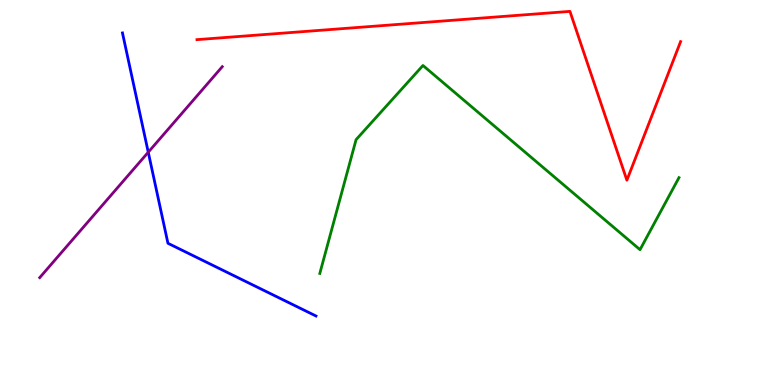[{'lines': ['blue', 'red'], 'intersections': []}, {'lines': ['green', 'red'], 'intersections': []}, {'lines': ['purple', 'red'], 'intersections': []}, {'lines': ['blue', 'green'], 'intersections': []}, {'lines': ['blue', 'purple'], 'intersections': [{'x': 1.91, 'y': 6.05}]}, {'lines': ['green', 'purple'], 'intersections': []}]